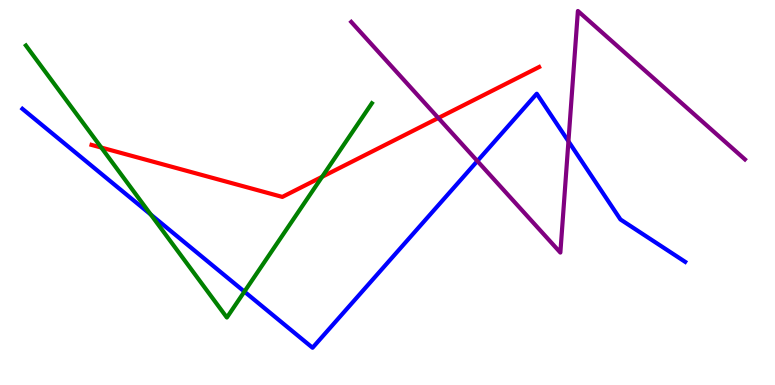[{'lines': ['blue', 'red'], 'intersections': []}, {'lines': ['green', 'red'], 'intersections': [{'x': 1.31, 'y': 6.17}, {'x': 4.16, 'y': 5.41}]}, {'lines': ['purple', 'red'], 'intersections': [{'x': 5.66, 'y': 6.94}]}, {'lines': ['blue', 'green'], 'intersections': [{'x': 1.95, 'y': 4.43}, {'x': 3.15, 'y': 2.43}]}, {'lines': ['blue', 'purple'], 'intersections': [{'x': 6.16, 'y': 5.82}, {'x': 7.33, 'y': 6.33}]}, {'lines': ['green', 'purple'], 'intersections': []}]